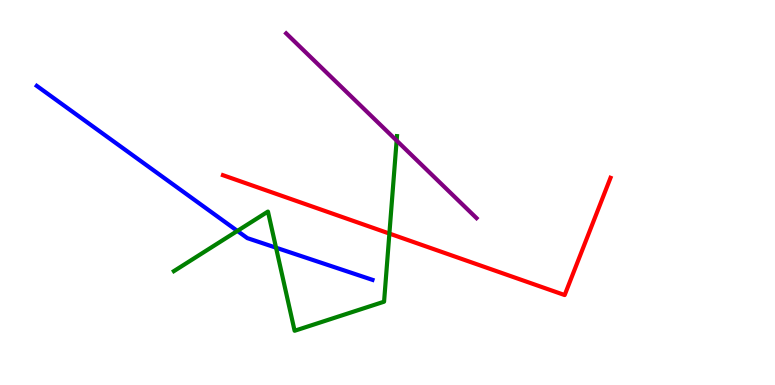[{'lines': ['blue', 'red'], 'intersections': []}, {'lines': ['green', 'red'], 'intersections': [{'x': 5.02, 'y': 3.93}]}, {'lines': ['purple', 'red'], 'intersections': []}, {'lines': ['blue', 'green'], 'intersections': [{'x': 3.06, 'y': 4.0}, {'x': 3.56, 'y': 3.57}]}, {'lines': ['blue', 'purple'], 'intersections': []}, {'lines': ['green', 'purple'], 'intersections': [{'x': 5.12, 'y': 6.35}]}]